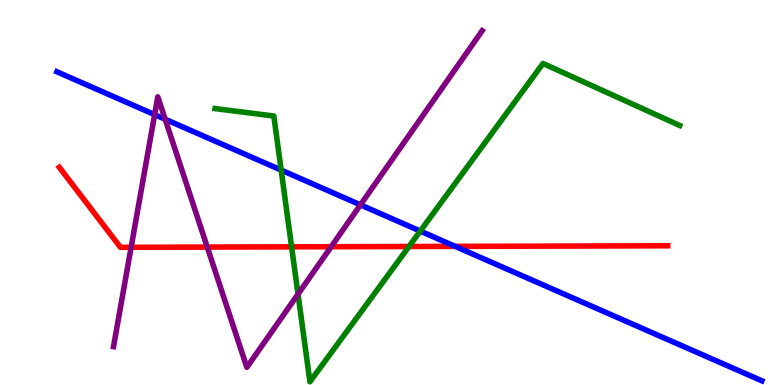[{'lines': ['blue', 'red'], 'intersections': [{'x': 5.87, 'y': 3.6}]}, {'lines': ['green', 'red'], 'intersections': [{'x': 3.76, 'y': 3.59}, {'x': 5.28, 'y': 3.6}]}, {'lines': ['purple', 'red'], 'intersections': [{'x': 1.69, 'y': 3.58}, {'x': 2.67, 'y': 3.58}, {'x': 4.27, 'y': 3.59}]}, {'lines': ['blue', 'green'], 'intersections': [{'x': 3.63, 'y': 5.58}, {'x': 5.42, 'y': 4.0}]}, {'lines': ['blue', 'purple'], 'intersections': [{'x': 2.0, 'y': 7.02}, {'x': 2.13, 'y': 6.9}, {'x': 4.65, 'y': 4.68}]}, {'lines': ['green', 'purple'], 'intersections': [{'x': 3.85, 'y': 2.36}]}]